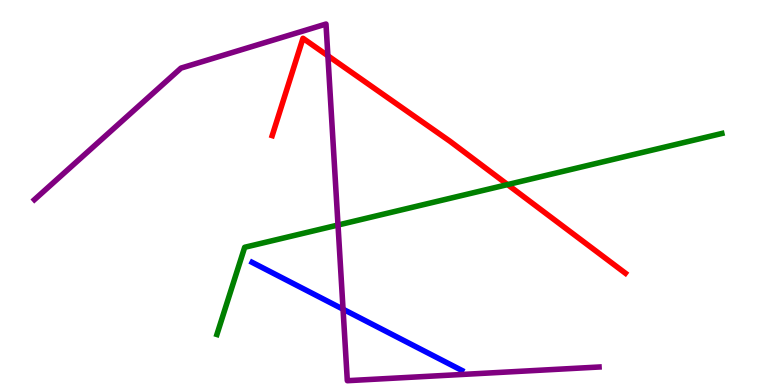[{'lines': ['blue', 'red'], 'intersections': []}, {'lines': ['green', 'red'], 'intersections': [{'x': 6.55, 'y': 5.21}]}, {'lines': ['purple', 'red'], 'intersections': [{'x': 4.23, 'y': 8.55}]}, {'lines': ['blue', 'green'], 'intersections': []}, {'lines': ['blue', 'purple'], 'intersections': [{'x': 4.43, 'y': 1.97}]}, {'lines': ['green', 'purple'], 'intersections': [{'x': 4.36, 'y': 4.16}]}]